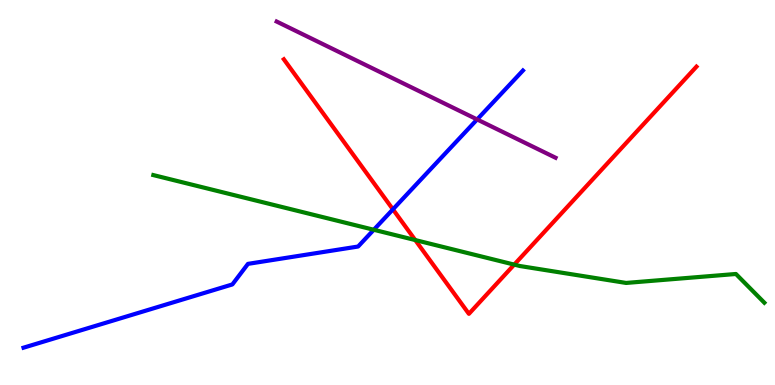[{'lines': ['blue', 'red'], 'intersections': [{'x': 5.07, 'y': 4.56}]}, {'lines': ['green', 'red'], 'intersections': [{'x': 5.36, 'y': 3.76}, {'x': 6.64, 'y': 3.13}]}, {'lines': ['purple', 'red'], 'intersections': []}, {'lines': ['blue', 'green'], 'intersections': [{'x': 4.82, 'y': 4.03}]}, {'lines': ['blue', 'purple'], 'intersections': [{'x': 6.16, 'y': 6.9}]}, {'lines': ['green', 'purple'], 'intersections': []}]